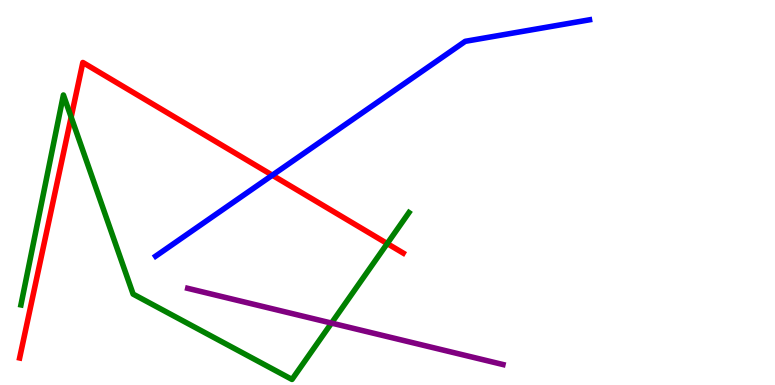[{'lines': ['blue', 'red'], 'intersections': [{'x': 3.51, 'y': 5.45}]}, {'lines': ['green', 'red'], 'intersections': [{'x': 0.918, 'y': 6.96}, {'x': 5.0, 'y': 3.67}]}, {'lines': ['purple', 'red'], 'intersections': []}, {'lines': ['blue', 'green'], 'intersections': []}, {'lines': ['blue', 'purple'], 'intersections': []}, {'lines': ['green', 'purple'], 'intersections': [{'x': 4.28, 'y': 1.61}]}]